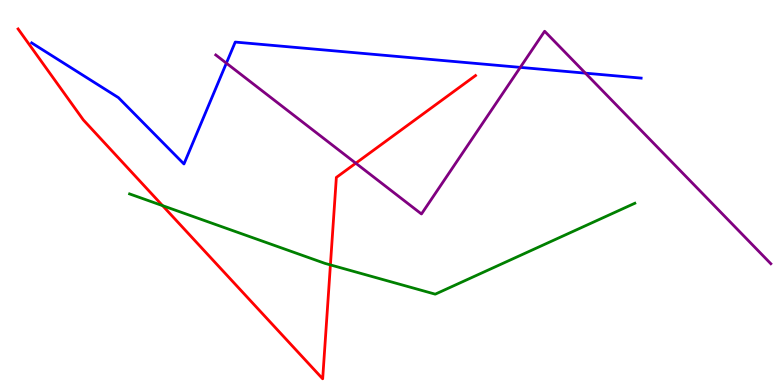[{'lines': ['blue', 'red'], 'intersections': []}, {'lines': ['green', 'red'], 'intersections': [{'x': 2.1, 'y': 4.66}, {'x': 4.26, 'y': 3.12}]}, {'lines': ['purple', 'red'], 'intersections': [{'x': 4.59, 'y': 5.76}]}, {'lines': ['blue', 'green'], 'intersections': []}, {'lines': ['blue', 'purple'], 'intersections': [{'x': 2.92, 'y': 8.36}, {'x': 6.71, 'y': 8.25}, {'x': 7.55, 'y': 8.1}]}, {'lines': ['green', 'purple'], 'intersections': []}]